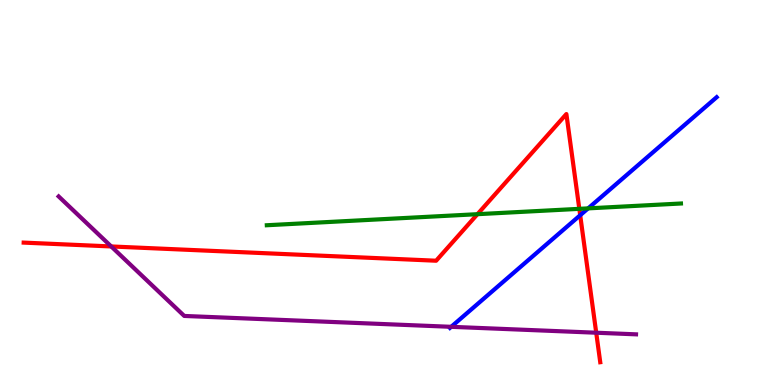[{'lines': ['blue', 'red'], 'intersections': [{'x': 7.49, 'y': 4.41}]}, {'lines': ['green', 'red'], 'intersections': [{'x': 6.16, 'y': 4.44}, {'x': 7.48, 'y': 4.58}]}, {'lines': ['purple', 'red'], 'intersections': [{'x': 1.44, 'y': 3.6}, {'x': 7.69, 'y': 1.36}]}, {'lines': ['blue', 'green'], 'intersections': [{'x': 7.59, 'y': 4.59}]}, {'lines': ['blue', 'purple'], 'intersections': [{'x': 5.82, 'y': 1.51}]}, {'lines': ['green', 'purple'], 'intersections': []}]